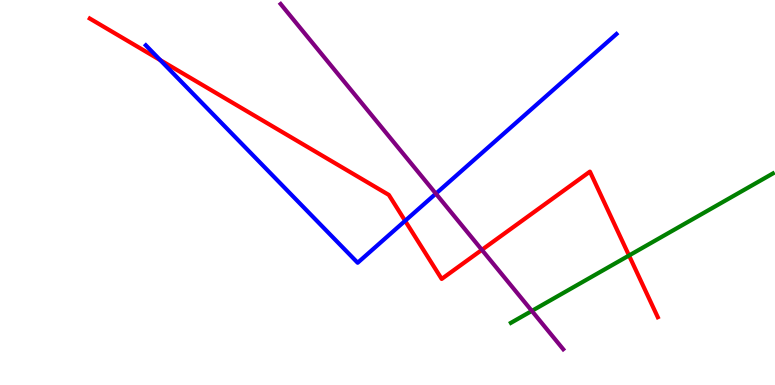[{'lines': ['blue', 'red'], 'intersections': [{'x': 2.07, 'y': 8.44}, {'x': 5.23, 'y': 4.26}]}, {'lines': ['green', 'red'], 'intersections': [{'x': 8.12, 'y': 3.36}]}, {'lines': ['purple', 'red'], 'intersections': [{'x': 6.22, 'y': 3.51}]}, {'lines': ['blue', 'green'], 'intersections': []}, {'lines': ['blue', 'purple'], 'intersections': [{'x': 5.62, 'y': 4.97}]}, {'lines': ['green', 'purple'], 'intersections': [{'x': 6.86, 'y': 1.92}]}]